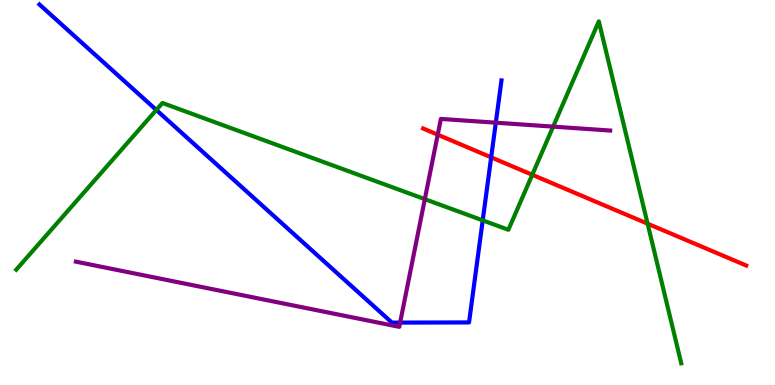[{'lines': ['blue', 'red'], 'intersections': [{'x': 6.34, 'y': 5.91}]}, {'lines': ['green', 'red'], 'intersections': [{'x': 6.87, 'y': 5.46}, {'x': 8.36, 'y': 4.19}]}, {'lines': ['purple', 'red'], 'intersections': [{'x': 5.65, 'y': 6.5}]}, {'lines': ['blue', 'green'], 'intersections': [{'x': 2.02, 'y': 7.14}, {'x': 6.23, 'y': 4.28}]}, {'lines': ['blue', 'purple'], 'intersections': [{'x': 5.16, 'y': 1.62}, {'x': 6.4, 'y': 6.81}]}, {'lines': ['green', 'purple'], 'intersections': [{'x': 5.48, 'y': 4.83}, {'x': 7.14, 'y': 6.71}]}]